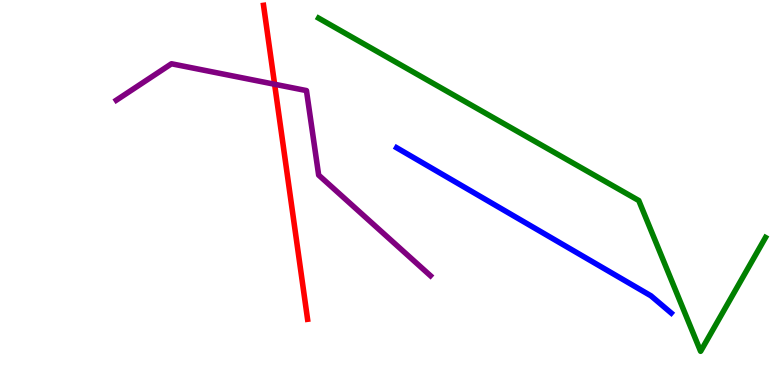[{'lines': ['blue', 'red'], 'intersections': []}, {'lines': ['green', 'red'], 'intersections': []}, {'lines': ['purple', 'red'], 'intersections': [{'x': 3.54, 'y': 7.81}]}, {'lines': ['blue', 'green'], 'intersections': []}, {'lines': ['blue', 'purple'], 'intersections': []}, {'lines': ['green', 'purple'], 'intersections': []}]